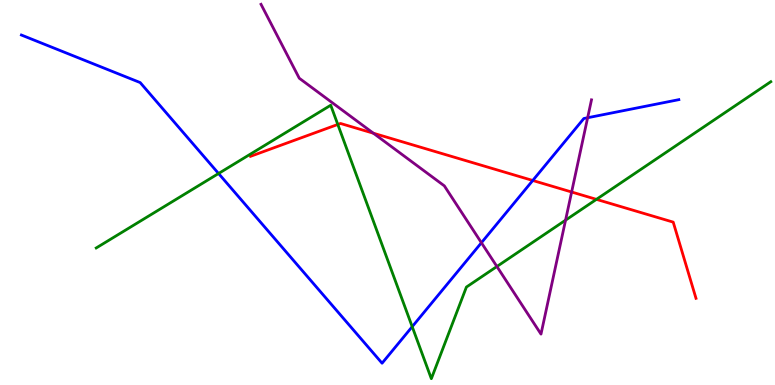[{'lines': ['blue', 'red'], 'intersections': [{'x': 6.87, 'y': 5.31}]}, {'lines': ['green', 'red'], 'intersections': [{'x': 4.36, 'y': 6.77}, {'x': 7.7, 'y': 4.82}]}, {'lines': ['purple', 'red'], 'intersections': [{'x': 4.82, 'y': 6.54}, {'x': 7.38, 'y': 5.01}]}, {'lines': ['blue', 'green'], 'intersections': [{'x': 2.82, 'y': 5.49}, {'x': 5.32, 'y': 1.51}]}, {'lines': ['blue', 'purple'], 'intersections': [{'x': 6.21, 'y': 3.7}, {'x': 7.58, 'y': 6.94}]}, {'lines': ['green', 'purple'], 'intersections': [{'x': 6.41, 'y': 3.08}, {'x': 7.3, 'y': 4.28}]}]